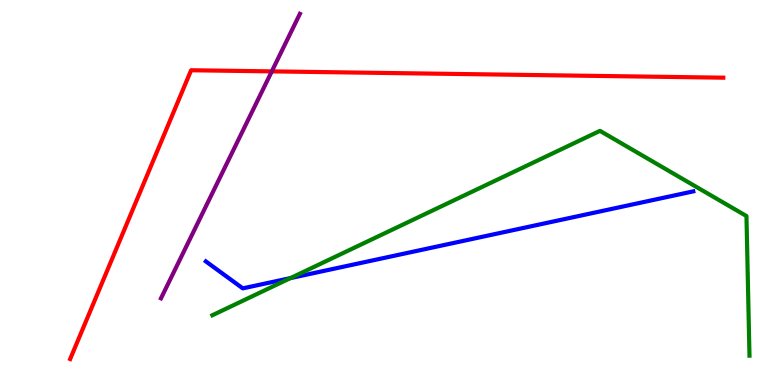[{'lines': ['blue', 'red'], 'intersections': []}, {'lines': ['green', 'red'], 'intersections': []}, {'lines': ['purple', 'red'], 'intersections': [{'x': 3.51, 'y': 8.15}]}, {'lines': ['blue', 'green'], 'intersections': [{'x': 3.75, 'y': 2.78}]}, {'lines': ['blue', 'purple'], 'intersections': []}, {'lines': ['green', 'purple'], 'intersections': []}]